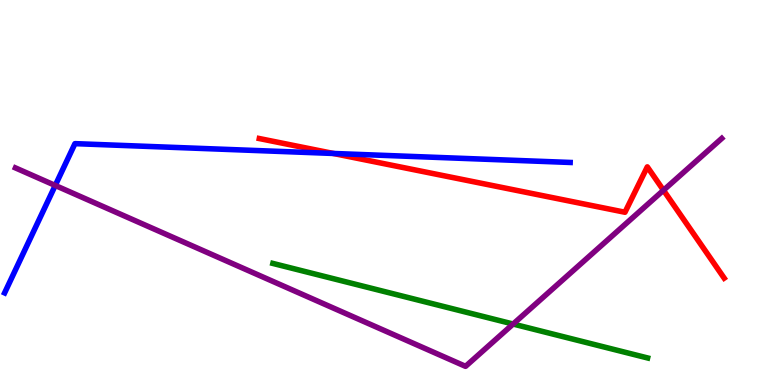[{'lines': ['blue', 'red'], 'intersections': [{'x': 4.3, 'y': 6.01}]}, {'lines': ['green', 'red'], 'intersections': []}, {'lines': ['purple', 'red'], 'intersections': [{'x': 8.56, 'y': 5.06}]}, {'lines': ['blue', 'green'], 'intersections': []}, {'lines': ['blue', 'purple'], 'intersections': [{'x': 0.713, 'y': 5.18}]}, {'lines': ['green', 'purple'], 'intersections': [{'x': 6.62, 'y': 1.58}]}]